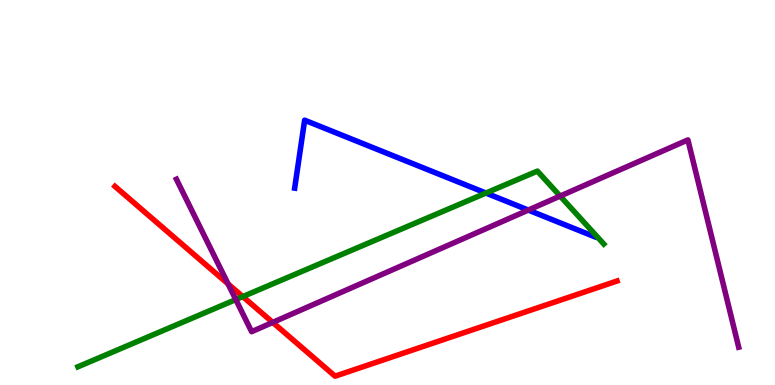[{'lines': ['blue', 'red'], 'intersections': []}, {'lines': ['green', 'red'], 'intersections': [{'x': 3.13, 'y': 2.3}]}, {'lines': ['purple', 'red'], 'intersections': [{'x': 2.94, 'y': 2.63}, {'x': 3.52, 'y': 1.63}]}, {'lines': ['blue', 'green'], 'intersections': [{'x': 6.27, 'y': 4.99}]}, {'lines': ['blue', 'purple'], 'intersections': [{'x': 6.82, 'y': 4.54}]}, {'lines': ['green', 'purple'], 'intersections': [{'x': 3.04, 'y': 2.22}, {'x': 7.23, 'y': 4.91}]}]